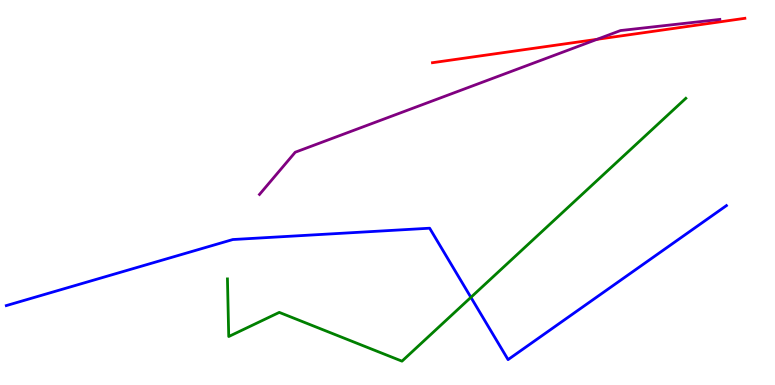[{'lines': ['blue', 'red'], 'intersections': []}, {'lines': ['green', 'red'], 'intersections': []}, {'lines': ['purple', 'red'], 'intersections': [{'x': 7.7, 'y': 8.98}]}, {'lines': ['blue', 'green'], 'intersections': [{'x': 6.08, 'y': 2.28}]}, {'lines': ['blue', 'purple'], 'intersections': []}, {'lines': ['green', 'purple'], 'intersections': []}]